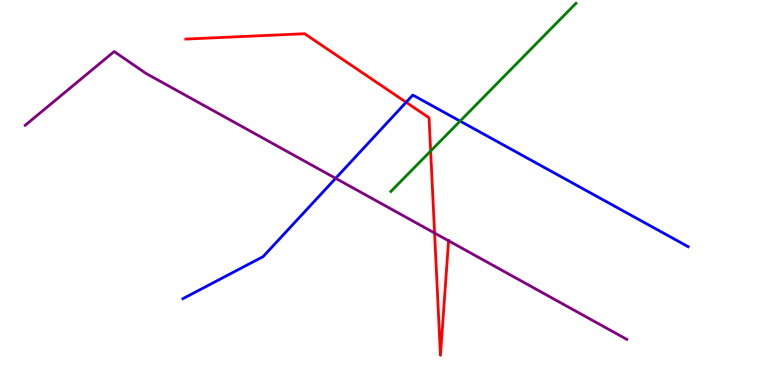[{'lines': ['blue', 'red'], 'intersections': [{'x': 5.24, 'y': 7.34}]}, {'lines': ['green', 'red'], 'intersections': [{'x': 5.56, 'y': 6.08}]}, {'lines': ['purple', 'red'], 'intersections': [{'x': 5.61, 'y': 3.95}, {'x': 5.79, 'y': 3.75}]}, {'lines': ['blue', 'green'], 'intersections': [{'x': 5.94, 'y': 6.85}]}, {'lines': ['blue', 'purple'], 'intersections': [{'x': 4.33, 'y': 5.37}]}, {'lines': ['green', 'purple'], 'intersections': []}]